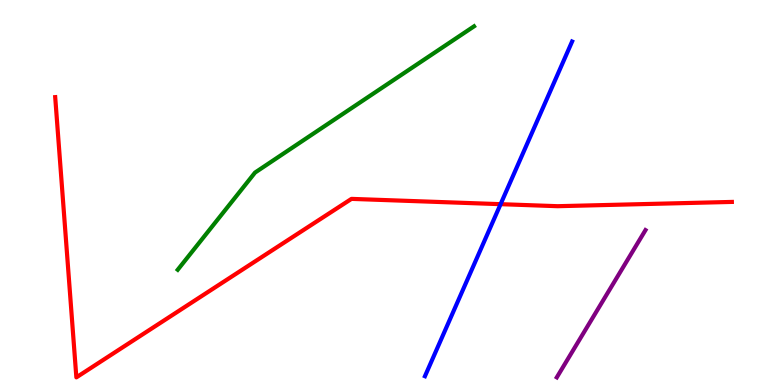[{'lines': ['blue', 'red'], 'intersections': [{'x': 6.46, 'y': 4.7}]}, {'lines': ['green', 'red'], 'intersections': []}, {'lines': ['purple', 'red'], 'intersections': []}, {'lines': ['blue', 'green'], 'intersections': []}, {'lines': ['blue', 'purple'], 'intersections': []}, {'lines': ['green', 'purple'], 'intersections': []}]